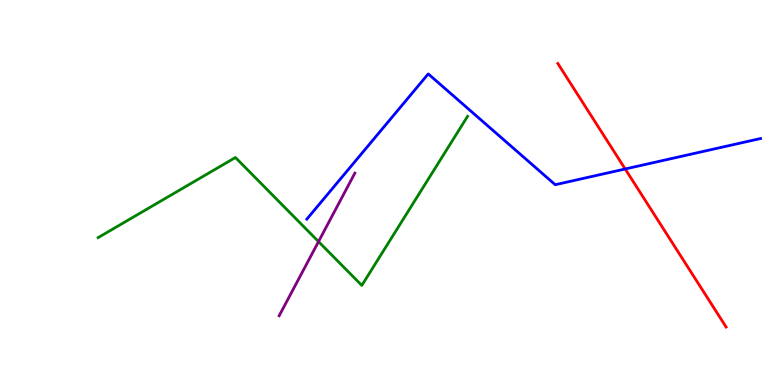[{'lines': ['blue', 'red'], 'intersections': [{'x': 8.07, 'y': 5.61}]}, {'lines': ['green', 'red'], 'intersections': []}, {'lines': ['purple', 'red'], 'intersections': []}, {'lines': ['blue', 'green'], 'intersections': []}, {'lines': ['blue', 'purple'], 'intersections': []}, {'lines': ['green', 'purple'], 'intersections': [{'x': 4.11, 'y': 3.72}]}]